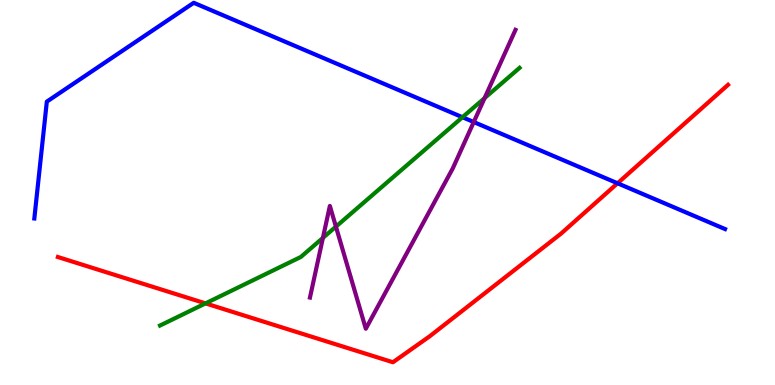[{'lines': ['blue', 'red'], 'intersections': [{'x': 7.97, 'y': 5.24}]}, {'lines': ['green', 'red'], 'intersections': [{'x': 2.65, 'y': 2.12}]}, {'lines': ['purple', 'red'], 'intersections': []}, {'lines': ['blue', 'green'], 'intersections': [{'x': 5.97, 'y': 6.96}]}, {'lines': ['blue', 'purple'], 'intersections': [{'x': 6.11, 'y': 6.83}]}, {'lines': ['green', 'purple'], 'intersections': [{'x': 4.17, 'y': 3.82}, {'x': 4.33, 'y': 4.11}, {'x': 6.25, 'y': 7.45}]}]